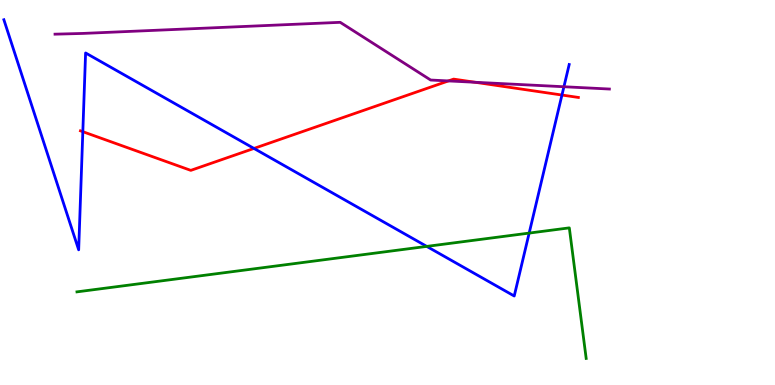[{'lines': ['blue', 'red'], 'intersections': [{'x': 1.07, 'y': 6.58}, {'x': 3.28, 'y': 6.14}, {'x': 7.25, 'y': 7.53}]}, {'lines': ['green', 'red'], 'intersections': []}, {'lines': ['purple', 'red'], 'intersections': [{'x': 5.79, 'y': 7.9}, {'x': 6.13, 'y': 7.86}]}, {'lines': ['blue', 'green'], 'intersections': [{'x': 5.51, 'y': 3.6}, {'x': 6.83, 'y': 3.95}]}, {'lines': ['blue', 'purple'], 'intersections': [{'x': 7.28, 'y': 7.75}]}, {'lines': ['green', 'purple'], 'intersections': []}]